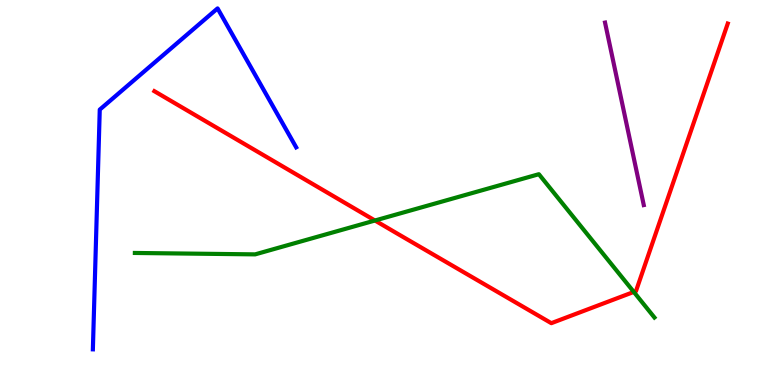[{'lines': ['blue', 'red'], 'intersections': []}, {'lines': ['green', 'red'], 'intersections': [{'x': 4.84, 'y': 4.27}, {'x': 8.18, 'y': 2.42}]}, {'lines': ['purple', 'red'], 'intersections': []}, {'lines': ['blue', 'green'], 'intersections': []}, {'lines': ['blue', 'purple'], 'intersections': []}, {'lines': ['green', 'purple'], 'intersections': []}]